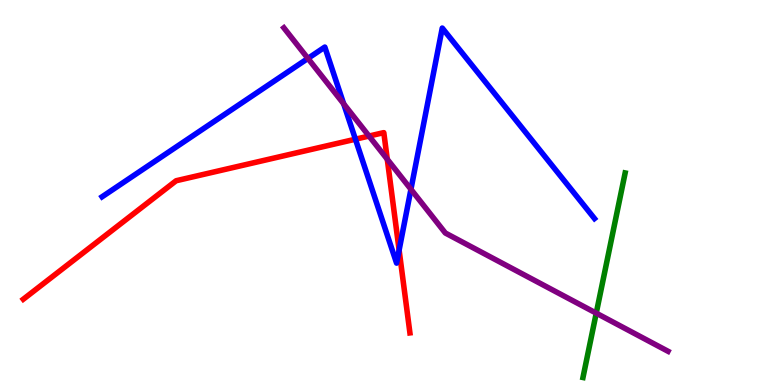[{'lines': ['blue', 'red'], 'intersections': [{'x': 4.59, 'y': 6.38}, {'x': 5.15, 'y': 3.5}]}, {'lines': ['green', 'red'], 'intersections': []}, {'lines': ['purple', 'red'], 'intersections': [{'x': 4.76, 'y': 6.47}, {'x': 5.0, 'y': 5.86}]}, {'lines': ['blue', 'green'], 'intersections': []}, {'lines': ['blue', 'purple'], 'intersections': [{'x': 3.97, 'y': 8.48}, {'x': 4.43, 'y': 7.3}, {'x': 5.3, 'y': 5.08}]}, {'lines': ['green', 'purple'], 'intersections': [{'x': 7.69, 'y': 1.87}]}]